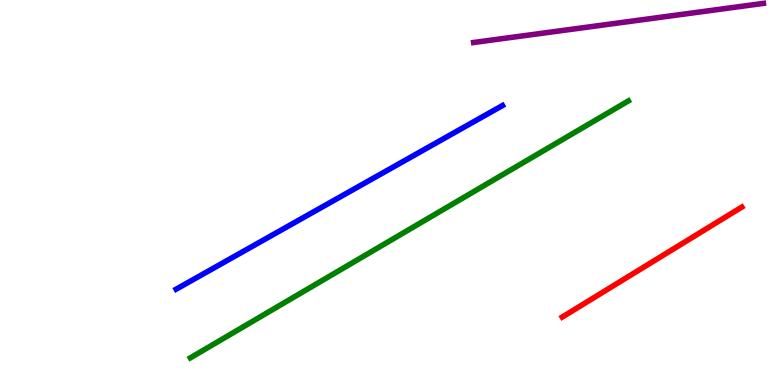[{'lines': ['blue', 'red'], 'intersections': []}, {'lines': ['green', 'red'], 'intersections': []}, {'lines': ['purple', 'red'], 'intersections': []}, {'lines': ['blue', 'green'], 'intersections': []}, {'lines': ['blue', 'purple'], 'intersections': []}, {'lines': ['green', 'purple'], 'intersections': []}]